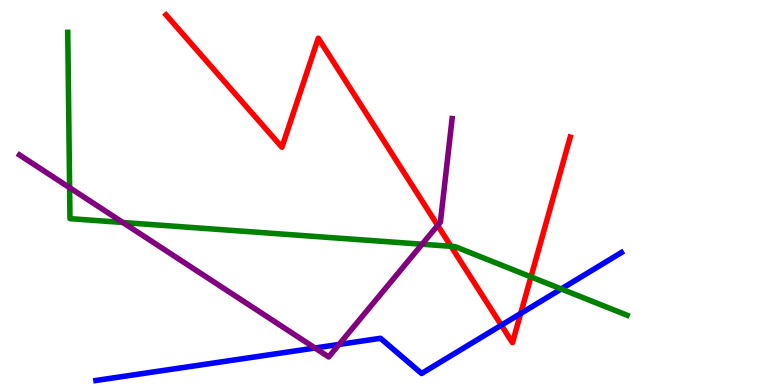[{'lines': ['blue', 'red'], 'intersections': [{'x': 6.47, 'y': 1.55}, {'x': 6.72, 'y': 1.86}]}, {'lines': ['green', 'red'], 'intersections': [{'x': 5.82, 'y': 3.6}, {'x': 6.85, 'y': 2.81}]}, {'lines': ['purple', 'red'], 'intersections': [{'x': 5.65, 'y': 4.15}]}, {'lines': ['blue', 'green'], 'intersections': [{'x': 7.24, 'y': 2.49}]}, {'lines': ['blue', 'purple'], 'intersections': [{'x': 4.06, 'y': 0.961}, {'x': 4.38, 'y': 1.05}]}, {'lines': ['green', 'purple'], 'intersections': [{'x': 0.898, 'y': 5.12}, {'x': 1.59, 'y': 4.22}, {'x': 5.45, 'y': 3.66}]}]